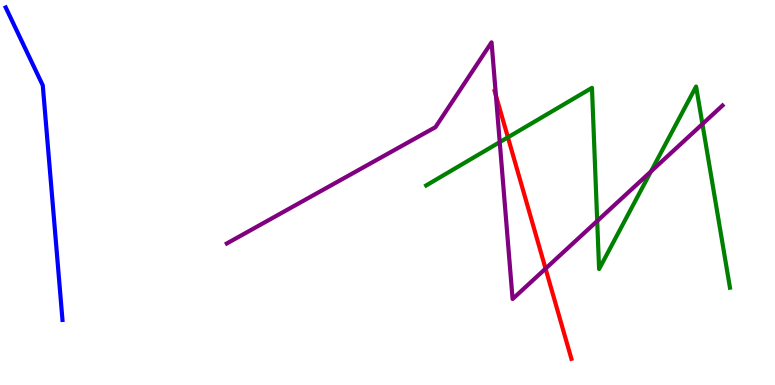[{'lines': ['blue', 'red'], 'intersections': []}, {'lines': ['green', 'red'], 'intersections': [{'x': 6.55, 'y': 6.43}]}, {'lines': ['purple', 'red'], 'intersections': [{'x': 6.4, 'y': 7.52}, {'x': 7.04, 'y': 3.02}]}, {'lines': ['blue', 'green'], 'intersections': []}, {'lines': ['blue', 'purple'], 'intersections': []}, {'lines': ['green', 'purple'], 'intersections': [{'x': 6.45, 'y': 6.31}, {'x': 7.71, 'y': 4.26}, {'x': 8.4, 'y': 5.55}, {'x': 9.06, 'y': 6.78}]}]